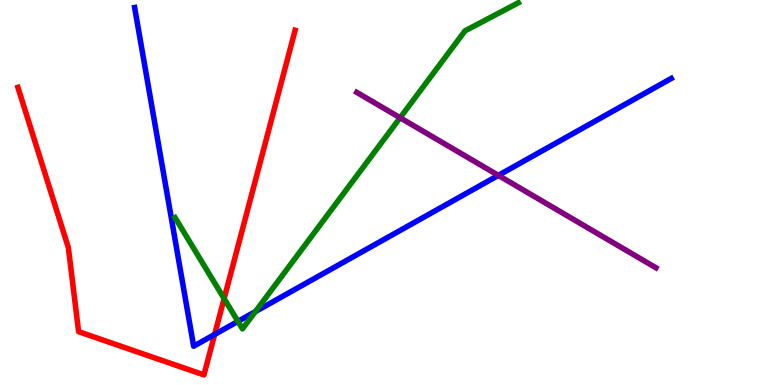[{'lines': ['blue', 'red'], 'intersections': [{'x': 2.77, 'y': 1.31}]}, {'lines': ['green', 'red'], 'intersections': [{'x': 2.89, 'y': 2.24}]}, {'lines': ['purple', 'red'], 'intersections': []}, {'lines': ['blue', 'green'], 'intersections': [{'x': 3.07, 'y': 1.65}, {'x': 3.29, 'y': 1.91}]}, {'lines': ['blue', 'purple'], 'intersections': [{'x': 6.43, 'y': 5.44}]}, {'lines': ['green', 'purple'], 'intersections': [{'x': 5.16, 'y': 6.94}]}]